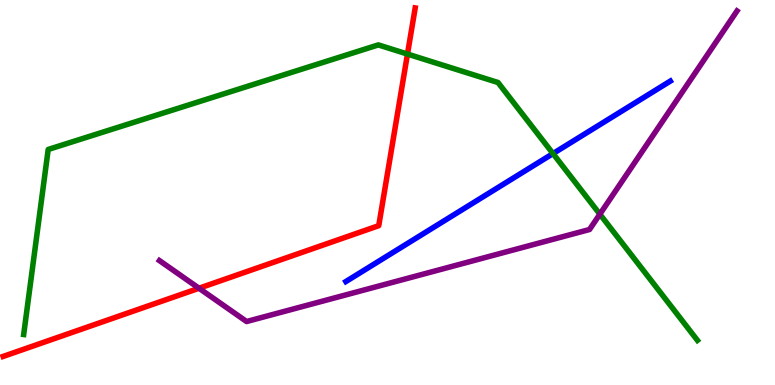[{'lines': ['blue', 'red'], 'intersections': []}, {'lines': ['green', 'red'], 'intersections': [{'x': 5.26, 'y': 8.6}]}, {'lines': ['purple', 'red'], 'intersections': [{'x': 2.57, 'y': 2.51}]}, {'lines': ['blue', 'green'], 'intersections': [{'x': 7.14, 'y': 6.01}]}, {'lines': ['blue', 'purple'], 'intersections': []}, {'lines': ['green', 'purple'], 'intersections': [{'x': 7.74, 'y': 4.44}]}]